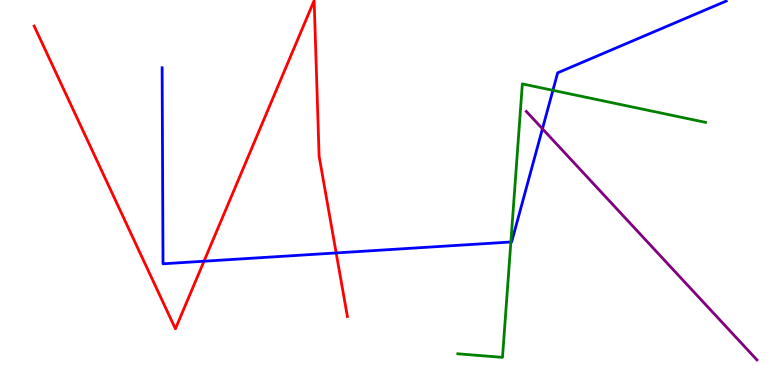[{'lines': ['blue', 'red'], 'intersections': [{'x': 2.63, 'y': 3.22}, {'x': 4.34, 'y': 3.43}]}, {'lines': ['green', 'red'], 'intersections': []}, {'lines': ['purple', 'red'], 'intersections': []}, {'lines': ['blue', 'green'], 'intersections': [{'x': 6.59, 'y': 3.71}, {'x': 7.13, 'y': 7.65}]}, {'lines': ['blue', 'purple'], 'intersections': [{'x': 7.0, 'y': 6.66}]}, {'lines': ['green', 'purple'], 'intersections': []}]